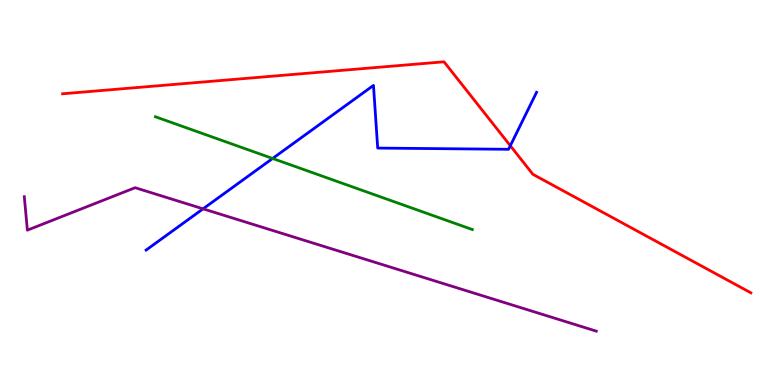[{'lines': ['blue', 'red'], 'intersections': [{'x': 6.58, 'y': 6.21}]}, {'lines': ['green', 'red'], 'intersections': []}, {'lines': ['purple', 'red'], 'intersections': []}, {'lines': ['blue', 'green'], 'intersections': [{'x': 3.52, 'y': 5.88}]}, {'lines': ['blue', 'purple'], 'intersections': [{'x': 2.62, 'y': 4.58}]}, {'lines': ['green', 'purple'], 'intersections': []}]